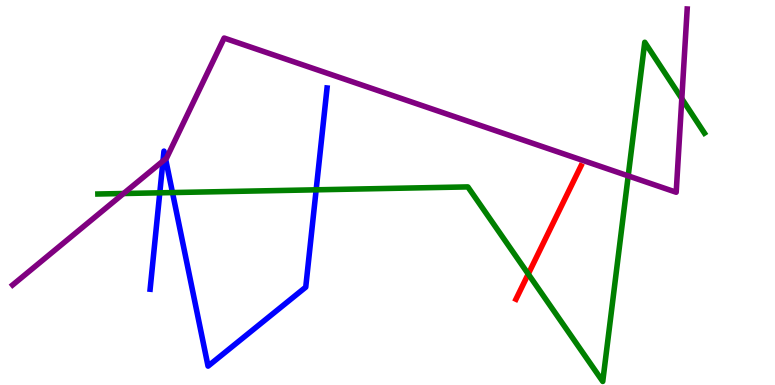[{'lines': ['blue', 'red'], 'intersections': []}, {'lines': ['green', 'red'], 'intersections': [{'x': 6.82, 'y': 2.88}]}, {'lines': ['purple', 'red'], 'intersections': []}, {'lines': ['blue', 'green'], 'intersections': [{'x': 2.06, 'y': 4.99}, {'x': 2.23, 'y': 5.0}, {'x': 4.08, 'y': 5.07}]}, {'lines': ['blue', 'purple'], 'intersections': [{'x': 2.1, 'y': 5.82}, {'x': 2.14, 'y': 5.87}]}, {'lines': ['green', 'purple'], 'intersections': [{'x': 1.59, 'y': 4.97}, {'x': 8.11, 'y': 5.43}, {'x': 8.8, 'y': 7.44}]}]